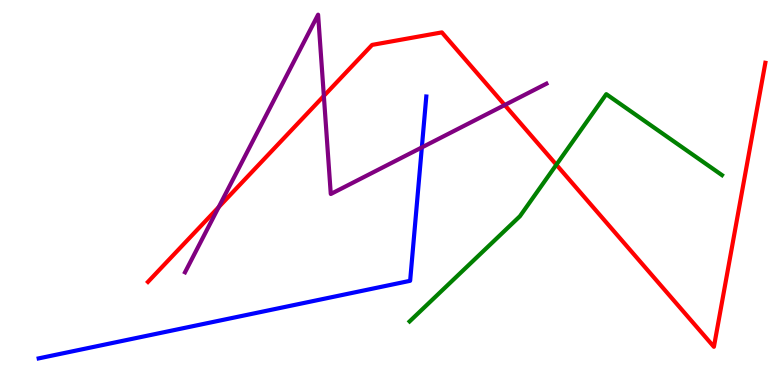[{'lines': ['blue', 'red'], 'intersections': []}, {'lines': ['green', 'red'], 'intersections': [{'x': 7.18, 'y': 5.72}]}, {'lines': ['purple', 'red'], 'intersections': [{'x': 2.82, 'y': 4.62}, {'x': 4.18, 'y': 7.51}, {'x': 6.51, 'y': 7.27}]}, {'lines': ['blue', 'green'], 'intersections': []}, {'lines': ['blue', 'purple'], 'intersections': [{'x': 5.44, 'y': 6.17}]}, {'lines': ['green', 'purple'], 'intersections': []}]